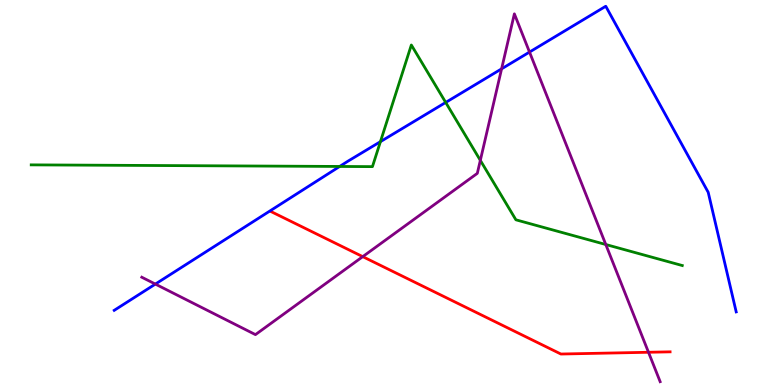[{'lines': ['blue', 'red'], 'intersections': []}, {'lines': ['green', 'red'], 'intersections': []}, {'lines': ['purple', 'red'], 'intersections': [{'x': 4.68, 'y': 3.33}, {'x': 8.37, 'y': 0.85}]}, {'lines': ['blue', 'green'], 'intersections': [{'x': 4.38, 'y': 5.68}, {'x': 4.91, 'y': 6.32}, {'x': 5.75, 'y': 7.34}]}, {'lines': ['blue', 'purple'], 'intersections': [{'x': 2.0, 'y': 2.62}, {'x': 6.47, 'y': 8.21}, {'x': 6.83, 'y': 8.65}]}, {'lines': ['green', 'purple'], 'intersections': [{'x': 6.2, 'y': 5.84}, {'x': 7.82, 'y': 3.65}]}]